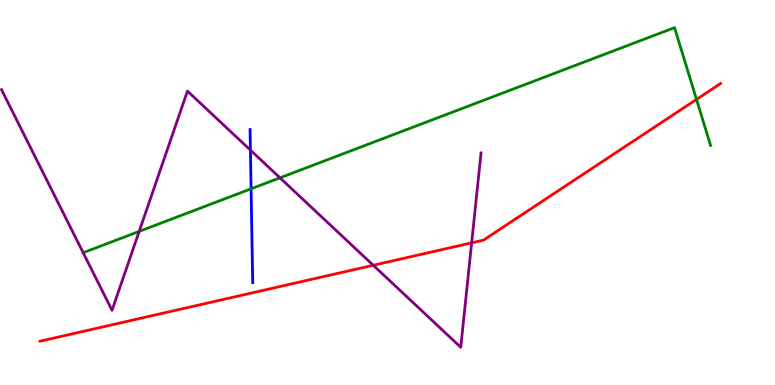[{'lines': ['blue', 'red'], 'intersections': []}, {'lines': ['green', 'red'], 'intersections': [{'x': 8.99, 'y': 7.42}]}, {'lines': ['purple', 'red'], 'intersections': [{'x': 4.82, 'y': 3.11}, {'x': 6.09, 'y': 3.69}]}, {'lines': ['blue', 'green'], 'intersections': [{'x': 3.24, 'y': 5.1}]}, {'lines': ['blue', 'purple'], 'intersections': [{'x': 3.23, 'y': 6.1}]}, {'lines': ['green', 'purple'], 'intersections': [{'x': 1.8, 'y': 3.99}, {'x': 3.61, 'y': 5.38}]}]